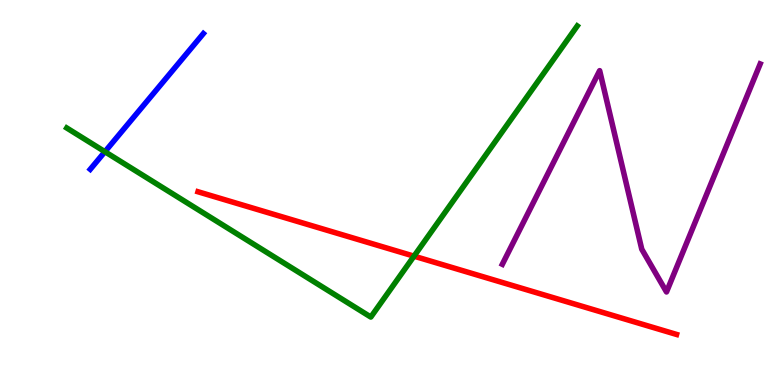[{'lines': ['blue', 'red'], 'intersections': []}, {'lines': ['green', 'red'], 'intersections': [{'x': 5.34, 'y': 3.35}]}, {'lines': ['purple', 'red'], 'intersections': []}, {'lines': ['blue', 'green'], 'intersections': [{'x': 1.35, 'y': 6.06}]}, {'lines': ['blue', 'purple'], 'intersections': []}, {'lines': ['green', 'purple'], 'intersections': []}]